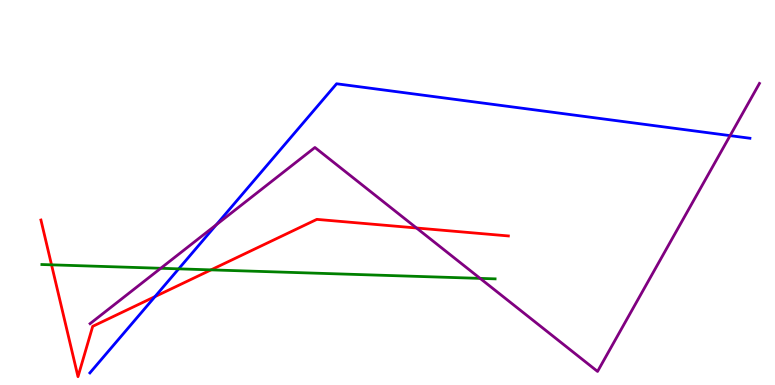[{'lines': ['blue', 'red'], 'intersections': [{'x': 2.0, 'y': 2.3}]}, {'lines': ['green', 'red'], 'intersections': [{'x': 0.665, 'y': 3.12}, {'x': 2.72, 'y': 2.99}]}, {'lines': ['purple', 'red'], 'intersections': [{'x': 5.37, 'y': 4.08}]}, {'lines': ['blue', 'green'], 'intersections': [{'x': 2.31, 'y': 3.02}]}, {'lines': ['blue', 'purple'], 'intersections': [{'x': 2.79, 'y': 4.16}, {'x': 9.42, 'y': 6.48}]}, {'lines': ['green', 'purple'], 'intersections': [{'x': 2.07, 'y': 3.03}, {'x': 6.2, 'y': 2.77}]}]